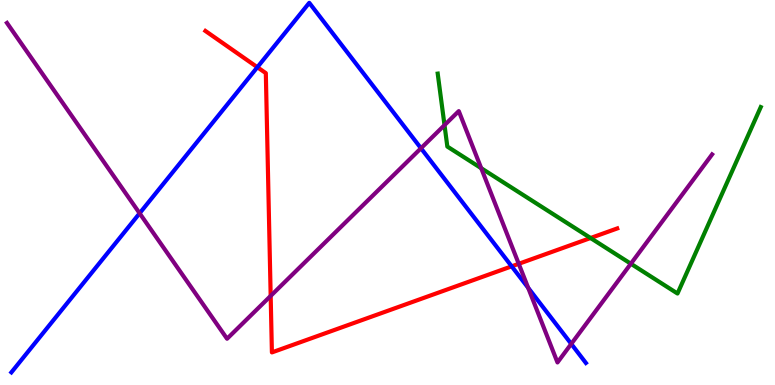[{'lines': ['blue', 'red'], 'intersections': [{'x': 3.32, 'y': 8.25}, {'x': 6.6, 'y': 3.08}]}, {'lines': ['green', 'red'], 'intersections': [{'x': 7.62, 'y': 3.82}]}, {'lines': ['purple', 'red'], 'intersections': [{'x': 3.49, 'y': 2.31}, {'x': 6.69, 'y': 3.15}]}, {'lines': ['blue', 'green'], 'intersections': []}, {'lines': ['blue', 'purple'], 'intersections': [{'x': 1.8, 'y': 4.46}, {'x': 5.43, 'y': 6.15}, {'x': 6.82, 'y': 2.52}, {'x': 7.37, 'y': 1.07}]}, {'lines': ['green', 'purple'], 'intersections': [{'x': 5.74, 'y': 6.75}, {'x': 6.21, 'y': 5.63}, {'x': 8.14, 'y': 3.15}]}]